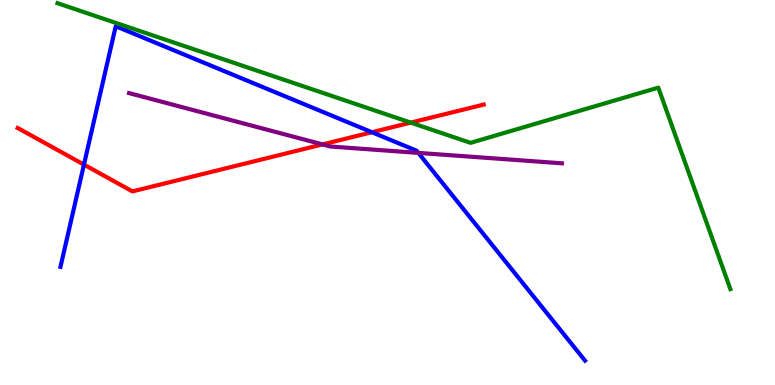[{'lines': ['blue', 'red'], 'intersections': [{'x': 1.08, 'y': 5.72}, {'x': 4.8, 'y': 6.57}]}, {'lines': ['green', 'red'], 'intersections': [{'x': 5.3, 'y': 6.82}]}, {'lines': ['purple', 'red'], 'intersections': [{'x': 4.16, 'y': 6.25}]}, {'lines': ['blue', 'green'], 'intersections': []}, {'lines': ['blue', 'purple'], 'intersections': [{'x': 5.4, 'y': 6.03}]}, {'lines': ['green', 'purple'], 'intersections': []}]